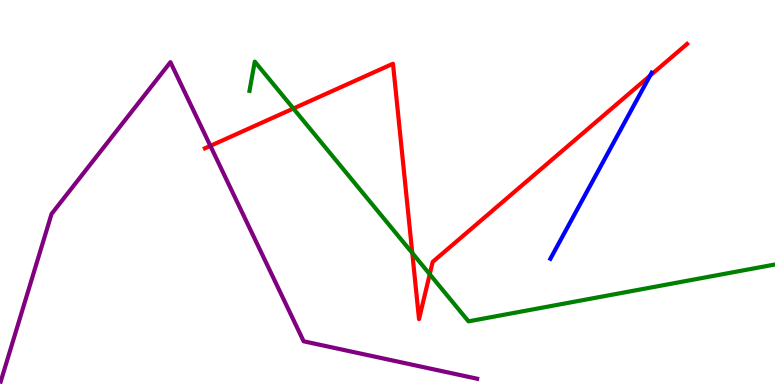[{'lines': ['blue', 'red'], 'intersections': [{'x': 8.39, 'y': 8.03}]}, {'lines': ['green', 'red'], 'intersections': [{'x': 3.79, 'y': 7.18}, {'x': 5.32, 'y': 3.43}, {'x': 5.54, 'y': 2.88}]}, {'lines': ['purple', 'red'], 'intersections': [{'x': 2.71, 'y': 6.21}]}, {'lines': ['blue', 'green'], 'intersections': []}, {'lines': ['blue', 'purple'], 'intersections': []}, {'lines': ['green', 'purple'], 'intersections': []}]